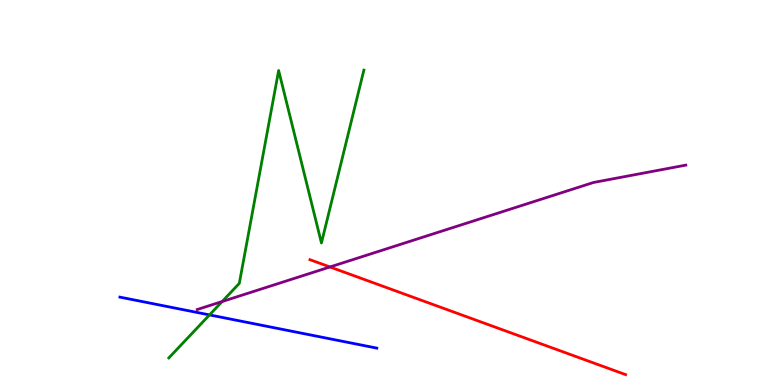[{'lines': ['blue', 'red'], 'intersections': []}, {'lines': ['green', 'red'], 'intersections': []}, {'lines': ['purple', 'red'], 'intersections': [{'x': 4.26, 'y': 3.07}]}, {'lines': ['blue', 'green'], 'intersections': [{'x': 2.7, 'y': 1.82}]}, {'lines': ['blue', 'purple'], 'intersections': []}, {'lines': ['green', 'purple'], 'intersections': [{'x': 2.87, 'y': 2.17}]}]